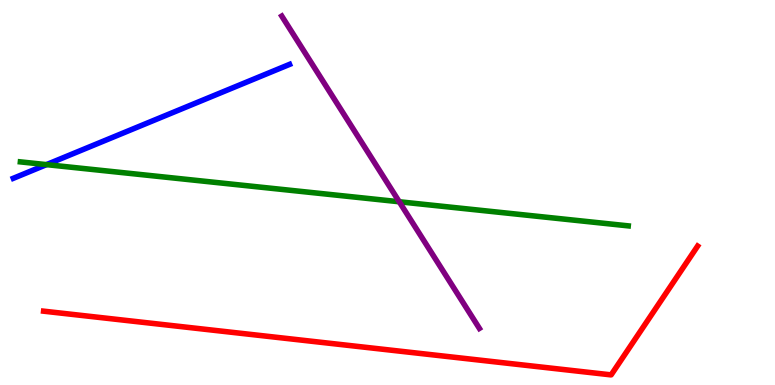[{'lines': ['blue', 'red'], 'intersections': []}, {'lines': ['green', 'red'], 'intersections': []}, {'lines': ['purple', 'red'], 'intersections': []}, {'lines': ['blue', 'green'], 'intersections': [{'x': 0.6, 'y': 5.72}]}, {'lines': ['blue', 'purple'], 'intersections': []}, {'lines': ['green', 'purple'], 'intersections': [{'x': 5.15, 'y': 4.76}]}]